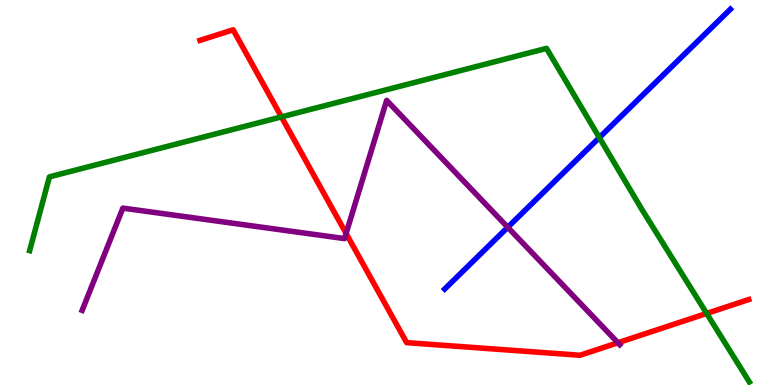[{'lines': ['blue', 'red'], 'intersections': []}, {'lines': ['green', 'red'], 'intersections': [{'x': 3.63, 'y': 6.96}, {'x': 9.12, 'y': 1.86}]}, {'lines': ['purple', 'red'], 'intersections': [{'x': 4.47, 'y': 3.94}, {'x': 7.97, 'y': 1.1}]}, {'lines': ['blue', 'green'], 'intersections': [{'x': 7.73, 'y': 6.43}]}, {'lines': ['blue', 'purple'], 'intersections': [{'x': 6.55, 'y': 4.1}]}, {'lines': ['green', 'purple'], 'intersections': []}]